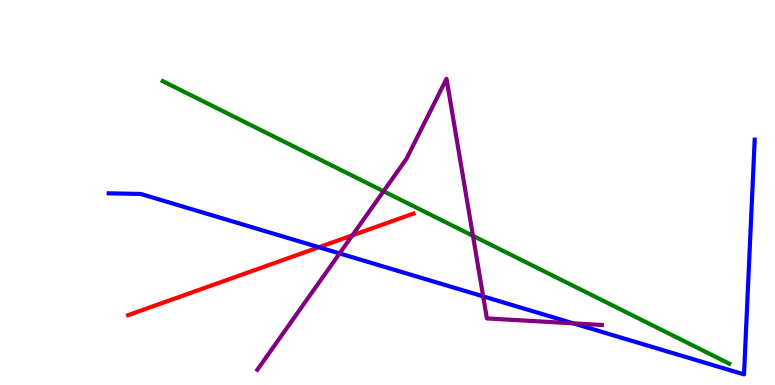[{'lines': ['blue', 'red'], 'intersections': [{'x': 4.11, 'y': 3.58}]}, {'lines': ['green', 'red'], 'intersections': []}, {'lines': ['purple', 'red'], 'intersections': [{'x': 4.55, 'y': 3.89}]}, {'lines': ['blue', 'green'], 'intersections': []}, {'lines': ['blue', 'purple'], 'intersections': [{'x': 4.38, 'y': 3.42}, {'x': 6.23, 'y': 2.3}, {'x': 7.4, 'y': 1.6}]}, {'lines': ['green', 'purple'], 'intersections': [{'x': 4.95, 'y': 5.03}, {'x': 6.1, 'y': 3.87}]}]